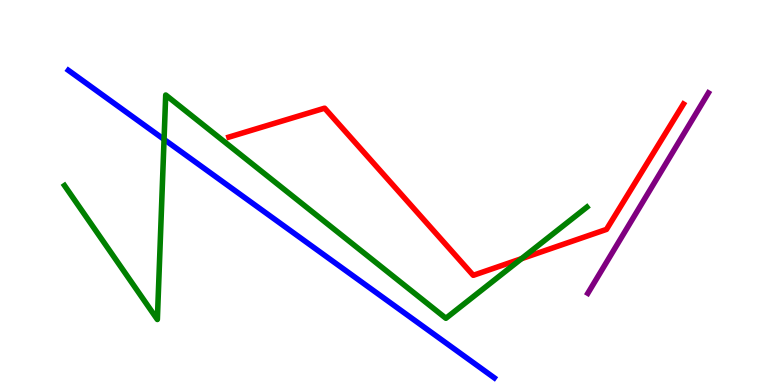[{'lines': ['blue', 'red'], 'intersections': []}, {'lines': ['green', 'red'], 'intersections': [{'x': 6.73, 'y': 3.28}]}, {'lines': ['purple', 'red'], 'intersections': []}, {'lines': ['blue', 'green'], 'intersections': [{'x': 2.12, 'y': 6.38}]}, {'lines': ['blue', 'purple'], 'intersections': []}, {'lines': ['green', 'purple'], 'intersections': []}]